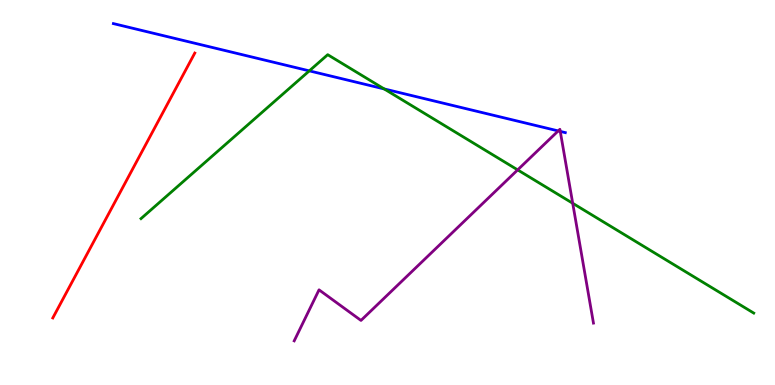[{'lines': ['blue', 'red'], 'intersections': []}, {'lines': ['green', 'red'], 'intersections': []}, {'lines': ['purple', 'red'], 'intersections': []}, {'lines': ['blue', 'green'], 'intersections': [{'x': 3.99, 'y': 8.16}, {'x': 4.96, 'y': 7.69}]}, {'lines': ['blue', 'purple'], 'intersections': [{'x': 7.2, 'y': 6.6}, {'x': 7.23, 'y': 6.59}]}, {'lines': ['green', 'purple'], 'intersections': [{'x': 6.68, 'y': 5.59}, {'x': 7.39, 'y': 4.72}]}]